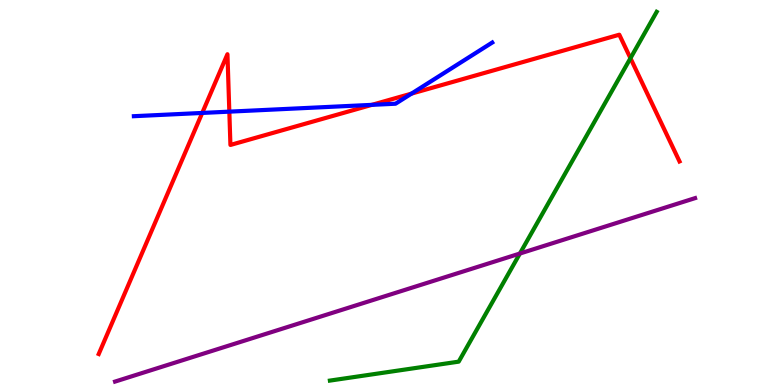[{'lines': ['blue', 'red'], 'intersections': [{'x': 2.61, 'y': 7.07}, {'x': 2.96, 'y': 7.1}, {'x': 4.8, 'y': 7.28}, {'x': 5.31, 'y': 7.57}]}, {'lines': ['green', 'red'], 'intersections': [{'x': 8.13, 'y': 8.49}]}, {'lines': ['purple', 'red'], 'intersections': []}, {'lines': ['blue', 'green'], 'intersections': []}, {'lines': ['blue', 'purple'], 'intersections': []}, {'lines': ['green', 'purple'], 'intersections': [{'x': 6.71, 'y': 3.41}]}]